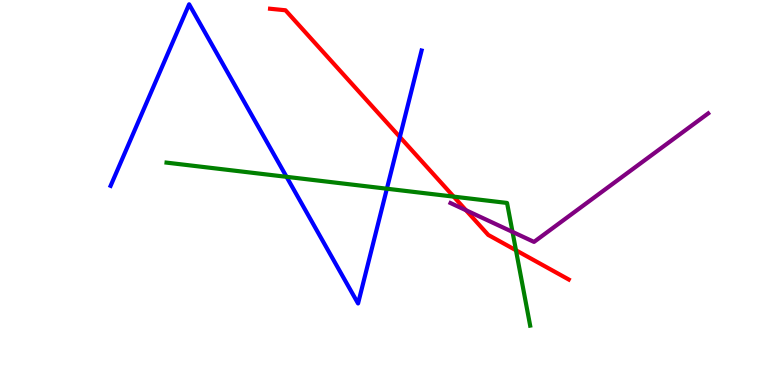[{'lines': ['blue', 'red'], 'intersections': [{'x': 5.16, 'y': 6.44}]}, {'lines': ['green', 'red'], 'intersections': [{'x': 5.85, 'y': 4.89}, {'x': 6.66, 'y': 3.5}]}, {'lines': ['purple', 'red'], 'intersections': [{'x': 6.01, 'y': 4.54}]}, {'lines': ['blue', 'green'], 'intersections': [{'x': 3.7, 'y': 5.41}, {'x': 4.99, 'y': 5.1}]}, {'lines': ['blue', 'purple'], 'intersections': []}, {'lines': ['green', 'purple'], 'intersections': [{'x': 6.61, 'y': 3.98}]}]